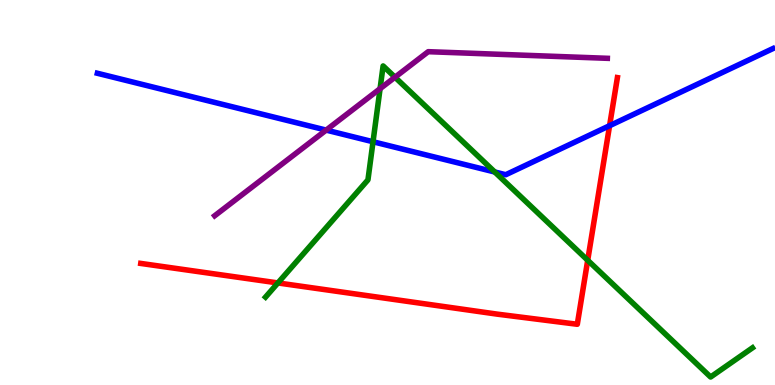[{'lines': ['blue', 'red'], 'intersections': [{'x': 7.87, 'y': 6.74}]}, {'lines': ['green', 'red'], 'intersections': [{'x': 3.59, 'y': 2.65}, {'x': 7.58, 'y': 3.24}]}, {'lines': ['purple', 'red'], 'intersections': []}, {'lines': ['blue', 'green'], 'intersections': [{'x': 4.81, 'y': 6.32}, {'x': 6.38, 'y': 5.53}]}, {'lines': ['blue', 'purple'], 'intersections': [{'x': 4.21, 'y': 6.62}]}, {'lines': ['green', 'purple'], 'intersections': [{'x': 4.9, 'y': 7.7}, {'x': 5.1, 'y': 7.99}]}]